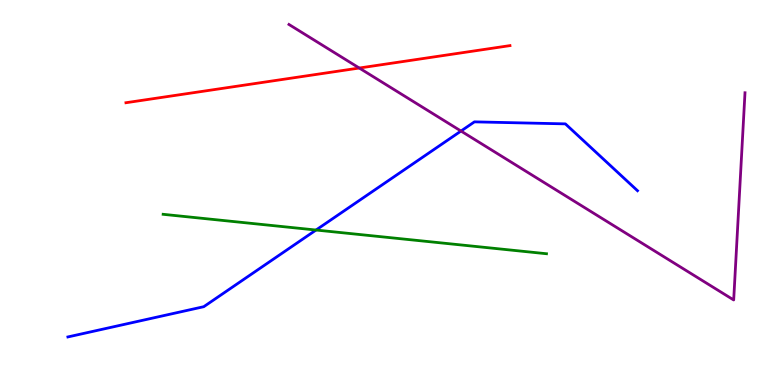[{'lines': ['blue', 'red'], 'intersections': []}, {'lines': ['green', 'red'], 'intersections': []}, {'lines': ['purple', 'red'], 'intersections': [{'x': 4.64, 'y': 8.23}]}, {'lines': ['blue', 'green'], 'intersections': [{'x': 4.08, 'y': 4.03}]}, {'lines': ['blue', 'purple'], 'intersections': [{'x': 5.95, 'y': 6.6}]}, {'lines': ['green', 'purple'], 'intersections': []}]